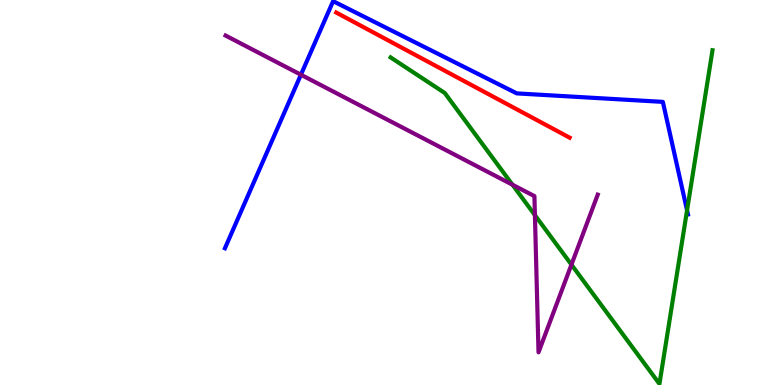[{'lines': ['blue', 'red'], 'intersections': []}, {'lines': ['green', 'red'], 'intersections': []}, {'lines': ['purple', 'red'], 'intersections': []}, {'lines': ['blue', 'green'], 'intersections': [{'x': 8.87, 'y': 4.54}]}, {'lines': ['blue', 'purple'], 'intersections': [{'x': 3.88, 'y': 8.06}]}, {'lines': ['green', 'purple'], 'intersections': [{'x': 6.61, 'y': 5.2}, {'x': 6.9, 'y': 4.41}, {'x': 7.37, 'y': 3.13}]}]